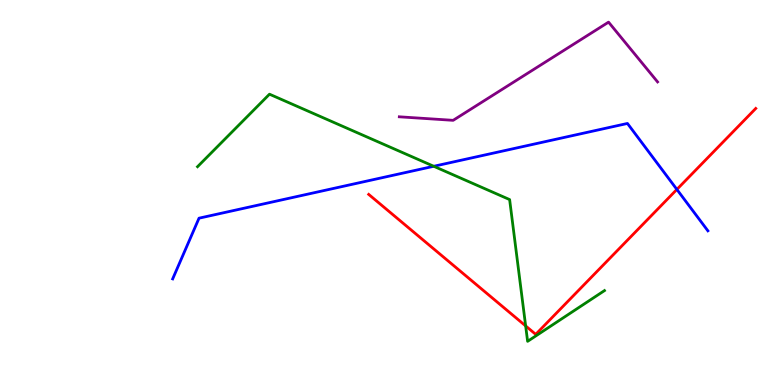[{'lines': ['blue', 'red'], 'intersections': [{'x': 8.73, 'y': 5.08}]}, {'lines': ['green', 'red'], 'intersections': [{'x': 6.78, 'y': 1.53}]}, {'lines': ['purple', 'red'], 'intersections': []}, {'lines': ['blue', 'green'], 'intersections': [{'x': 5.6, 'y': 5.68}]}, {'lines': ['blue', 'purple'], 'intersections': []}, {'lines': ['green', 'purple'], 'intersections': []}]